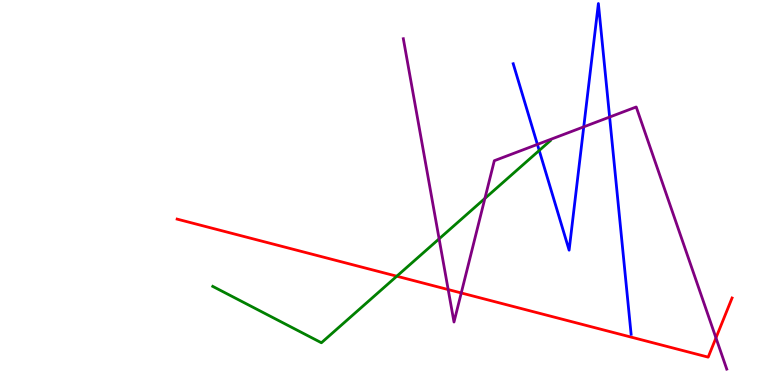[{'lines': ['blue', 'red'], 'intersections': []}, {'lines': ['green', 'red'], 'intersections': [{'x': 5.12, 'y': 2.83}]}, {'lines': ['purple', 'red'], 'intersections': [{'x': 5.78, 'y': 2.48}, {'x': 5.95, 'y': 2.39}, {'x': 9.24, 'y': 1.22}]}, {'lines': ['blue', 'green'], 'intersections': [{'x': 6.96, 'y': 6.09}]}, {'lines': ['blue', 'purple'], 'intersections': [{'x': 6.93, 'y': 6.25}, {'x': 7.53, 'y': 6.71}, {'x': 7.87, 'y': 6.96}]}, {'lines': ['green', 'purple'], 'intersections': [{'x': 5.67, 'y': 3.8}, {'x': 6.26, 'y': 4.85}]}]